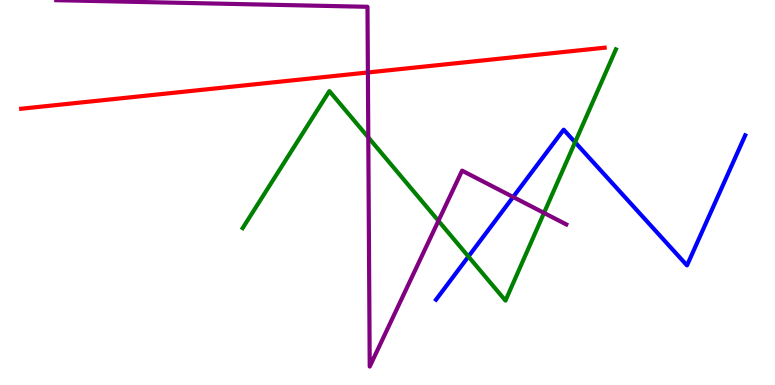[{'lines': ['blue', 'red'], 'intersections': []}, {'lines': ['green', 'red'], 'intersections': []}, {'lines': ['purple', 'red'], 'intersections': [{'x': 4.75, 'y': 8.12}]}, {'lines': ['blue', 'green'], 'intersections': [{'x': 6.04, 'y': 3.34}, {'x': 7.42, 'y': 6.31}]}, {'lines': ['blue', 'purple'], 'intersections': [{'x': 6.62, 'y': 4.88}]}, {'lines': ['green', 'purple'], 'intersections': [{'x': 4.75, 'y': 6.43}, {'x': 5.66, 'y': 4.26}, {'x': 7.02, 'y': 4.47}]}]